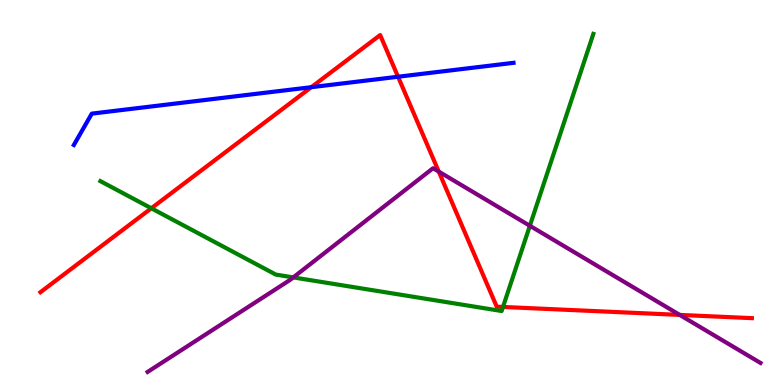[{'lines': ['blue', 'red'], 'intersections': [{'x': 4.02, 'y': 7.74}, {'x': 5.14, 'y': 8.01}]}, {'lines': ['green', 'red'], 'intersections': [{'x': 1.95, 'y': 4.59}, {'x': 6.49, 'y': 2.03}]}, {'lines': ['purple', 'red'], 'intersections': [{'x': 5.66, 'y': 5.54}, {'x': 8.77, 'y': 1.82}]}, {'lines': ['blue', 'green'], 'intersections': []}, {'lines': ['blue', 'purple'], 'intersections': []}, {'lines': ['green', 'purple'], 'intersections': [{'x': 3.78, 'y': 2.79}, {'x': 6.84, 'y': 4.14}]}]